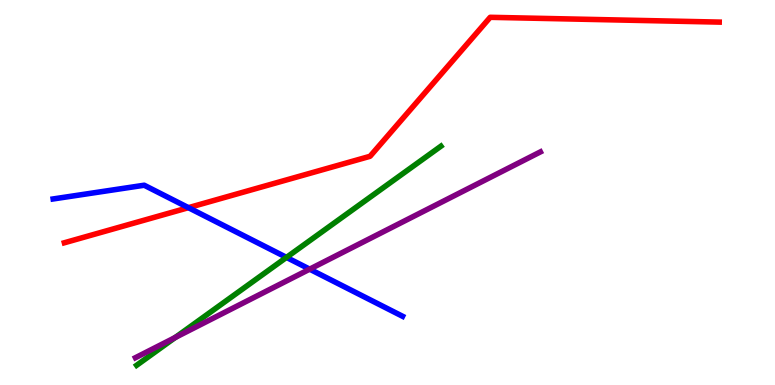[{'lines': ['blue', 'red'], 'intersections': [{'x': 2.43, 'y': 4.61}]}, {'lines': ['green', 'red'], 'intersections': []}, {'lines': ['purple', 'red'], 'intersections': []}, {'lines': ['blue', 'green'], 'intersections': [{'x': 3.7, 'y': 3.31}]}, {'lines': ['blue', 'purple'], 'intersections': [{'x': 4.0, 'y': 3.01}]}, {'lines': ['green', 'purple'], 'intersections': [{'x': 2.26, 'y': 1.23}]}]